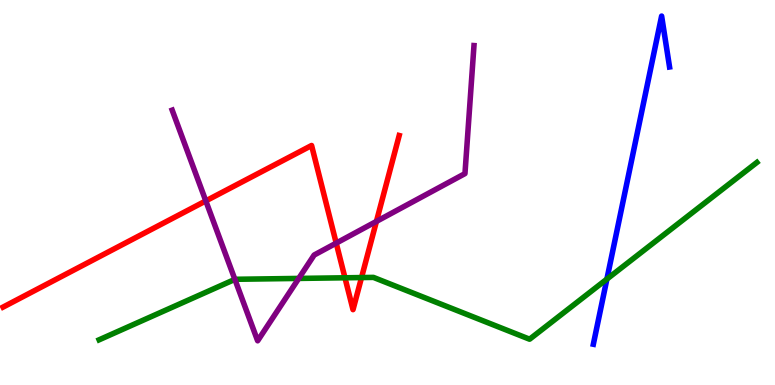[{'lines': ['blue', 'red'], 'intersections': []}, {'lines': ['green', 'red'], 'intersections': [{'x': 4.45, 'y': 2.78}, {'x': 4.66, 'y': 2.79}]}, {'lines': ['purple', 'red'], 'intersections': [{'x': 2.66, 'y': 4.78}, {'x': 4.34, 'y': 3.69}, {'x': 4.86, 'y': 4.25}]}, {'lines': ['blue', 'green'], 'intersections': [{'x': 7.83, 'y': 2.75}]}, {'lines': ['blue', 'purple'], 'intersections': []}, {'lines': ['green', 'purple'], 'intersections': [{'x': 3.03, 'y': 2.74}, {'x': 3.85, 'y': 2.77}]}]